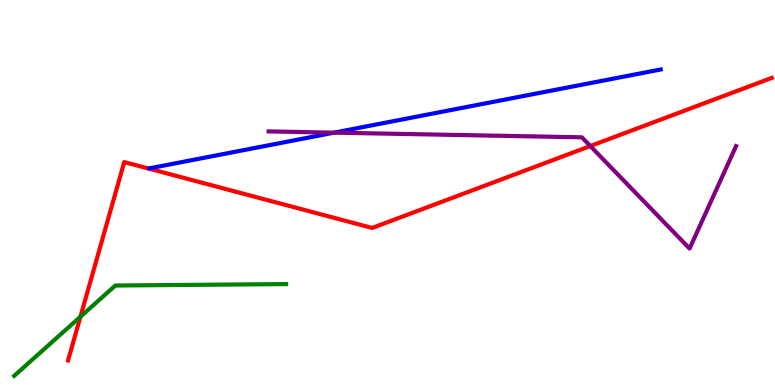[{'lines': ['blue', 'red'], 'intersections': []}, {'lines': ['green', 'red'], 'intersections': [{'x': 1.04, 'y': 1.77}]}, {'lines': ['purple', 'red'], 'intersections': [{'x': 7.62, 'y': 6.21}]}, {'lines': ['blue', 'green'], 'intersections': []}, {'lines': ['blue', 'purple'], 'intersections': [{'x': 4.31, 'y': 6.55}]}, {'lines': ['green', 'purple'], 'intersections': []}]